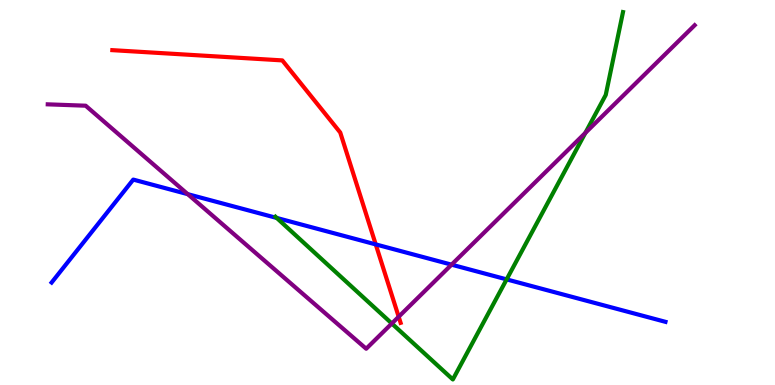[{'lines': ['blue', 'red'], 'intersections': [{'x': 4.85, 'y': 3.65}]}, {'lines': ['green', 'red'], 'intersections': []}, {'lines': ['purple', 'red'], 'intersections': [{'x': 5.14, 'y': 1.77}]}, {'lines': ['blue', 'green'], 'intersections': [{'x': 3.57, 'y': 4.34}, {'x': 6.54, 'y': 2.74}]}, {'lines': ['blue', 'purple'], 'intersections': [{'x': 2.42, 'y': 4.96}, {'x': 5.83, 'y': 3.13}]}, {'lines': ['green', 'purple'], 'intersections': [{'x': 5.06, 'y': 1.6}, {'x': 7.55, 'y': 6.55}]}]